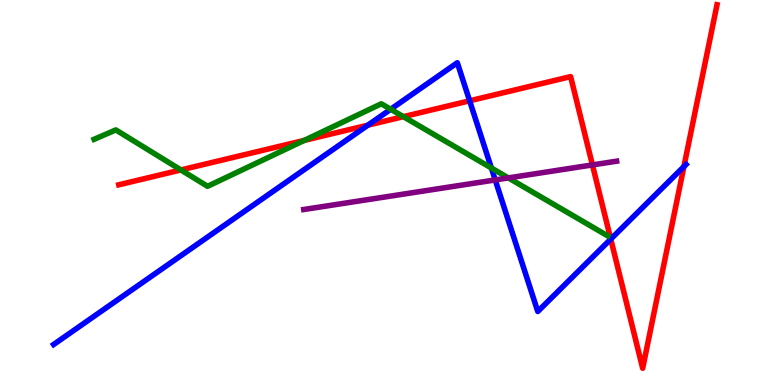[{'lines': ['blue', 'red'], 'intersections': [{'x': 4.75, 'y': 6.75}, {'x': 6.06, 'y': 7.38}, {'x': 7.88, 'y': 3.79}, {'x': 8.82, 'y': 5.67}]}, {'lines': ['green', 'red'], 'intersections': [{'x': 2.33, 'y': 5.59}, {'x': 3.93, 'y': 6.35}, {'x': 5.2, 'y': 6.97}]}, {'lines': ['purple', 'red'], 'intersections': [{'x': 7.64, 'y': 5.72}]}, {'lines': ['blue', 'green'], 'intersections': [{'x': 5.04, 'y': 7.16}, {'x': 6.34, 'y': 5.64}]}, {'lines': ['blue', 'purple'], 'intersections': [{'x': 6.39, 'y': 5.33}]}, {'lines': ['green', 'purple'], 'intersections': [{'x': 6.56, 'y': 5.38}]}]